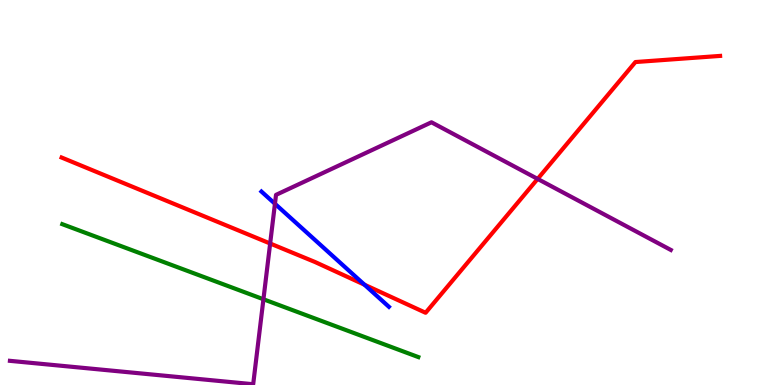[{'lines': ['blue', 'red'], 'intersections': [{'x': 4.7, 'y': 2.6}]}, {'lines': ['green', 'red'], 'intersections': []}, {'lines': ['purple', 'red'], 'intersections': [{'x': 3.49, 'y': 3.68}, {'x': 6.94, 'y': 5.35}]}, {'lines': ['blue', 'green'], 'intersections': []}, {'lines': ['blue', 'purple'], 'intersections': [{'x': 3.55, 'y': 4.71}]}, {'lines': ['green', 'purple'], 'intersections': [{'x': 3.4, 'y': 2.23}]}]